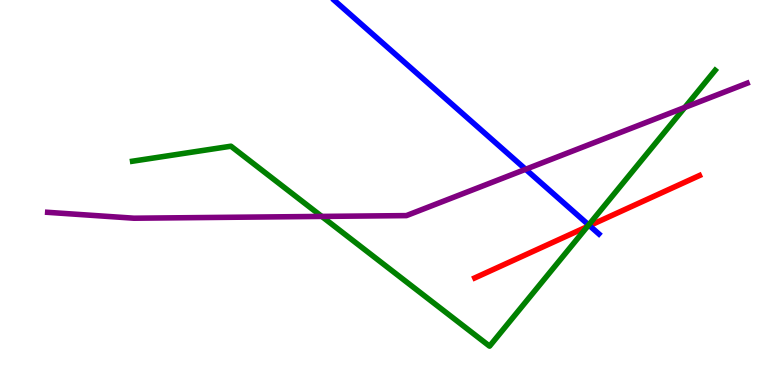[{'lines': ['blue', 'red'], 'intersections': [{'x': 7.61, 'y': 4.14}]}, {'lines': ['green', 'red'], 'intersections': [{'x': 7.58, 'y': 4.11}]}, {'lines': ['purple', 'red'], 'intersections': []}, {'lines': ['blue', 'green'], 'intersections': [{'x': 7.6, 'y': 4.16}]}, {'lines': ['blue', 'purple'], 'intersections': [{'x': 6.78, 'y': 5.6}]}, {'lines': ['green', 'purple'], 'intersections': [{'x': 4.15, 'y': 4.38}, {'x': 8.84, 'y': 7.21}]}]